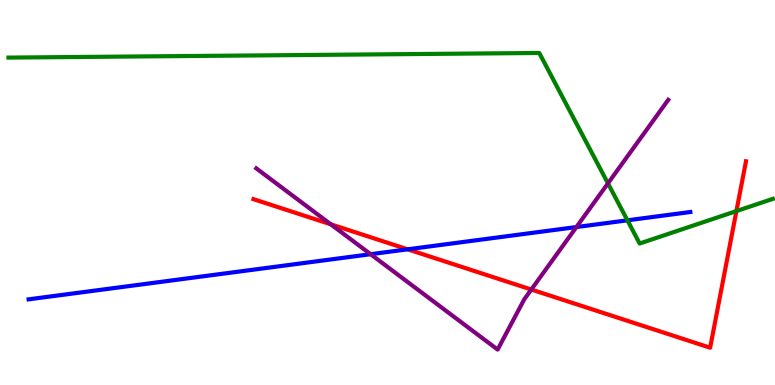[{'lines': ['blue', 'red'], 'intersections': [{'x': 5.26, 'y': 3.52}]}, {'lines': ['green', 'red'], 'intersections': [{'x': 9.5, 'y': 4.52}]}, {'lines': ['purple', 'red'], 'intersections': [{'x': 4.27, 'y': 4.17}, {'x': 6.86, 'y': 2.48}]}, {'lines': ['blue', 'green'], 'intersections': [{'x': 8.1, 'y': 4.28}]}, {'lines': ['blue', 'purple'], 'intersections': [{'x': 4.78, 'y': 3.4}, {'x': 7.44, 'y': 4.1}]}, {'lines': ['green', 'purple'], 'intersections': [{'x': 7.84, 'y': 5.24}]}]